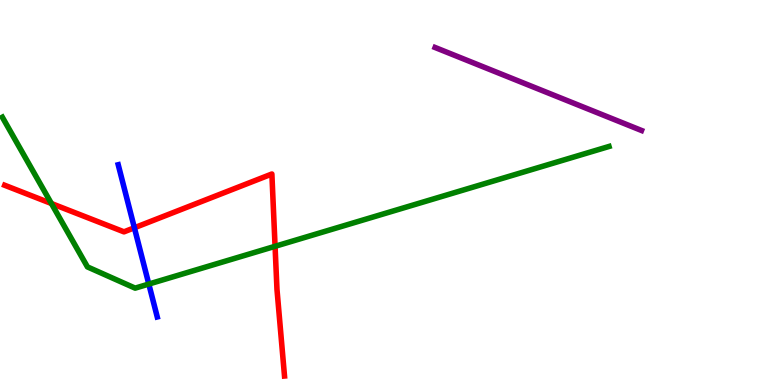[{'lines': ['blue', 'red'], 'intersections': [{'x': 1.73, 'y': 4.08}]}, {'lines': ['green', 'red'], 'intersections': [{'x': 0.663, 'y': 4.71}, {'x': 3.55, 'y': 3.6}]}, {'lines': ['purple', 'red'], 'intersections': []}, {'lines': ['blue', 'green'], 'intersections': [{'x': 1.92, 'y': 2.62}]}, {'lines': ['blue', 'purple'], 'intersections': []}, {'lines': ['green', 'purple'], 'intersections': []}]